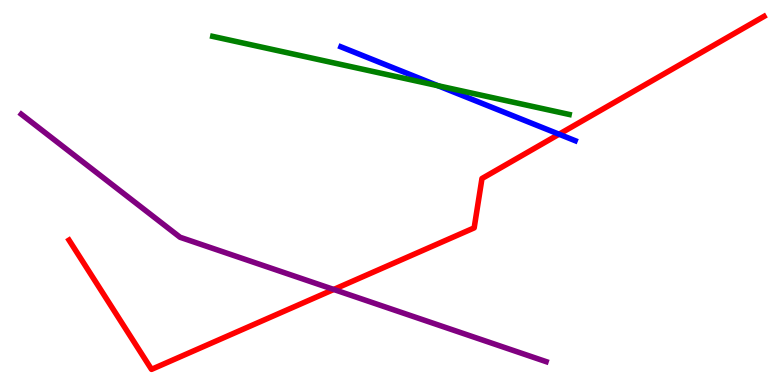[{'lines': ['blue', 'red'], 'intersections': [{'x': 7.21, 'y': 6.51}]}, {'lines': ['green', 'red'], 'intersections': []}, {'lines': ['purple', 'red'], 'intersections': [{'x': 4.31, 'y': 2.48}]}, {'lines': ['blue', 'green'], 'intersections': [{'x': 5.65, 'y': 7.77}]}, {'lines': ['blue', 'purple'], 'intersections': []}, {'lines': ['green', 'purple'], 'intersections': []}]